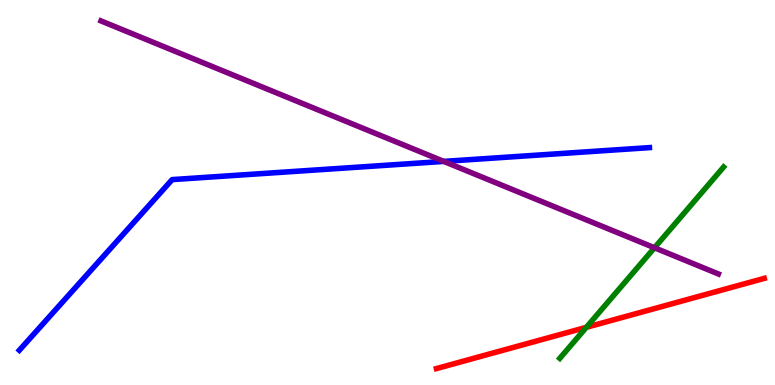[{'lines': ['blue', 'red'], 'intersections': []}, {'lines': ['green', 'red'], 'intersections': [{'x': 7.57, 'y': 1.5}]}, {'lines': ['purple', 'red'], 'intersections': []}, {'lines': ['blue', 'green'], 'intersections': []}, {'lines': ['blue', 'purple'], 'intersections': [{'x': 5.73, 'y': 5.81}]}, {'lines': ['green', 'purple'], 'intersections': [{'x': 8.44, 'y': 3.56}]}]